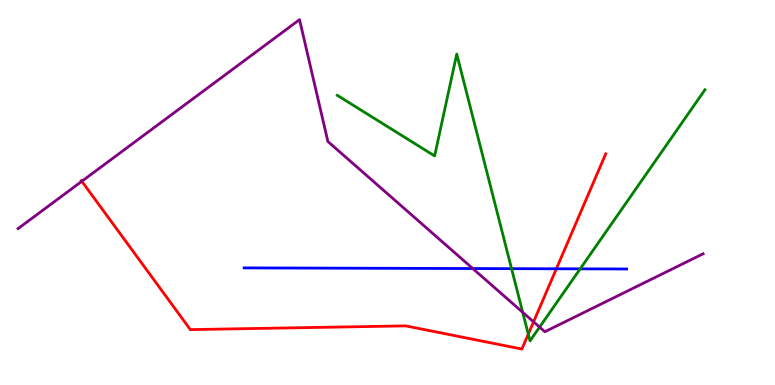[{'lines': ['blue', 'red'], 'intersections': [{'x': 7.18, 'y': 3.02}]}, {'lines': ['green', 'red'], 'intersections': [{'x': 6.82, 'y': 1.32}]}, {'lines': ['purple', 'red'], 'intersections': [{'x': 1.06, 'y': 5.29}, {'x': 6.88, 'y': 1.64}]}, {'lines': ['blue', 'green'], 'intersections': [{'x': 6.6, 'y': 3.02}, {'x': 7.49, 'y': 3.02}]}, {'lines': ['blue', 'purple'], 'intersections': [{'x': 6.1, 'y': 3.02}]}, {'lines': ['green', 'purple'], 'intersections': [{'x': 6.74, 'y': 1.89}, {'x': 6.96, 'y': 1.5}]}]